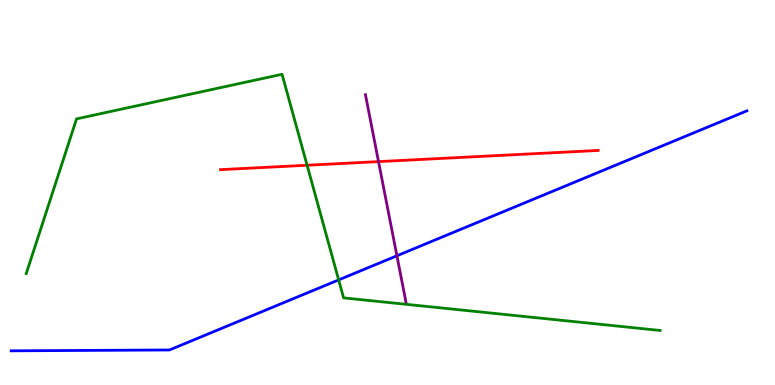[{'lines': ['blue', 'red'], 'intersections': []}, {'lines': ['green', 'red'], 'intersections': [{'x': 3.96, 'y': 5.71}]}, {'lines': ['purple', 'red'], 'intersections': [{'x': 4.88, 'y': 5.8}]}, {'lines': ['blue', 'green'], 'intersections': [{'x': 4.37, 'y': 2.73}]}, {'lines': ['blue', 'purple'], 'intersections': [{'x': 5.12, 'y': 3.36}]}, {'lines': ['green', 'purple'], 'intersections': []}]